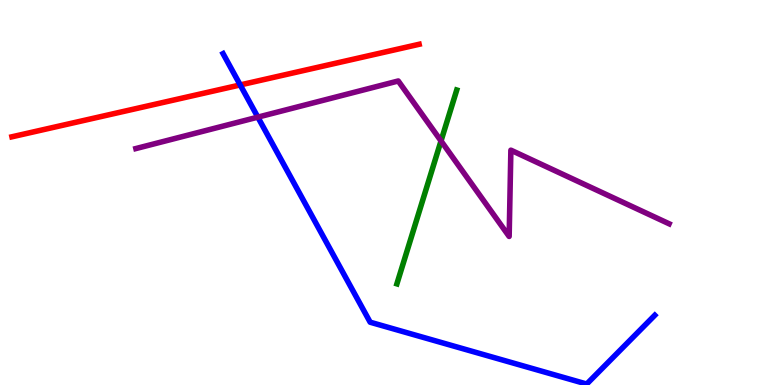[{'lines': ['blue', 'red'], 'intersections': [{'x': 3.1, 'y': 7.79}]}, {'lines': ['green', 'red'], 'intersections': []}, {'lines': ['purple', 'red'], 'intersections': []}, {'lines': ['blue', 'green'], 'intersections': []}, {'lines': ['blue', 'purple'], 'intersections': [{'x': 3.33, 'y': 6.96}]}, {'lines': ['green', 'purple'], 'intersections': [{'x': 5.69, 'y': 6.34}]}]